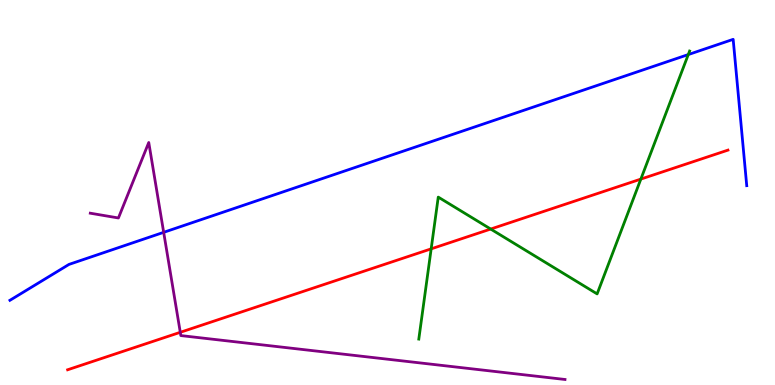[{'lines': ['blue', 'red'], 'intersections': []}, {'lines': ['green', 'red'], 'intersections': [{'x': 5.56, 'y': 3.54}, {'x': 6.33, 'y': 4.05}, {'x': 8.27, 'y': 5.35}]}, {'lines': ['purple', 'red'], 'intersections': [{'x': 2.33, 'y': 1.37}]}, {'lines': ['blue', 'green'], 'intersections': [{'x': 8.88, 'y': 8.58}]}, {'lines': ['blue', 'purple'], 'intersections': [{'x': 2.11, 'y': 3.97}]}, {'lines': ['green', 'purple'], 'intersections': []}]